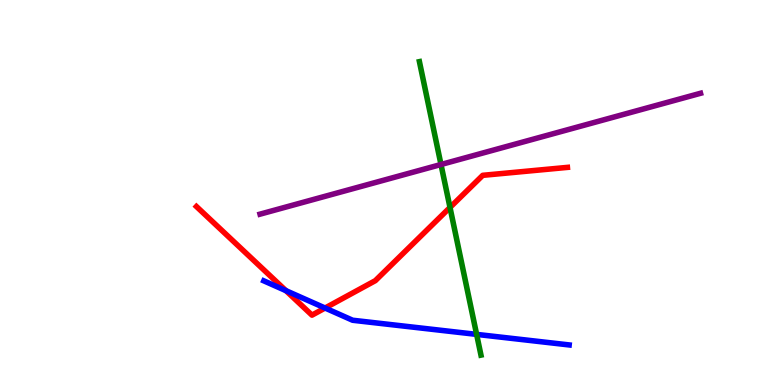[{'lines': ['blue', 'red'], 'intersections': [{'x': 3.69, 'y': 2.45}, {'x': 4.19, 'y': 2.0}]}, {'lines': ['green', 'red'], 'intersections': [{'x': 5.81, 'y': 4.61}]}, {'lines': ['purple', 'red'], 'intersections': []}, {'lines': ['blue', 'green'], 'intersections': [{'x': 6.15, 'y': 1.31}]}, {'lines': ['blue', 'purple'], 'intersections': []}, {'lines': ['green', 'purple'], 'intersections': [{'x': 5.69, 'y': 5.73}]}]